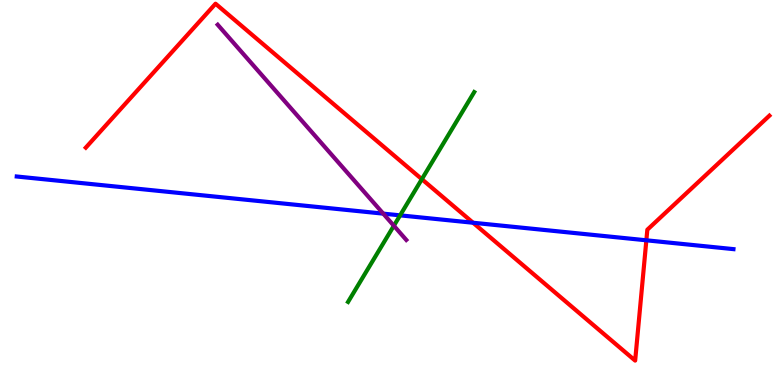[{'lines': ['blue', 'red'], 'intersections': [{'x': 6.1, 'y': 4.21}, {'x': 8.34, 'y': 3.76}]}, {'lines': ['green', 'red'], 'intersections': [{'x': 5.44, 'y': 5.35}]}, {'lines': ['purple', 'red'], 'intersections': []}, {'lines': ['blue', 'green'], 'intersections': [{'x': 5.16, 'y': 4.41}]}, {'lines': ['blue', 'purple'], 'intersections': [{'x': 4.95, 'y': 4.45}]}, {'lines': ['green', 'purple'], 'intersections': [{'x': 5.08, 'y': 4.14}]}]